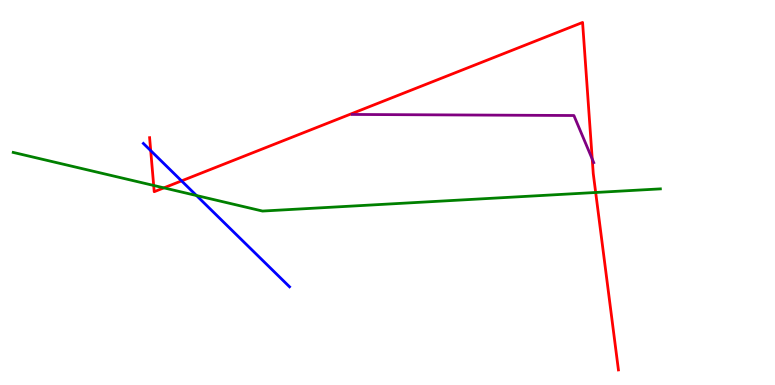[{'lines': ['blue', 'red'], 'intersections': [{'x': 1.94, 'y': 6.09}, {'x': 2.34, 'y': 5.3}]}, {'lines': ['green', 'red'], 'intersections': [{'x': 1.98, 'y': 5.18}, {'x': 2.11, 'y': 5.12}, {'x': 7.69, 'y': 5.0}]}, {'lines': ['purple', 'red'], 'intersections': [{'x': 7.64, 'y': 5.87}]}, {'lines': ['blue', 'green'], 'intersections': [{'x': 2.54, 'y': 4.92}]}, {'lines': ['blue', 'purple'], 'intersections': []}, {'lines': ['green', 'purple'], 'intersections': []}]